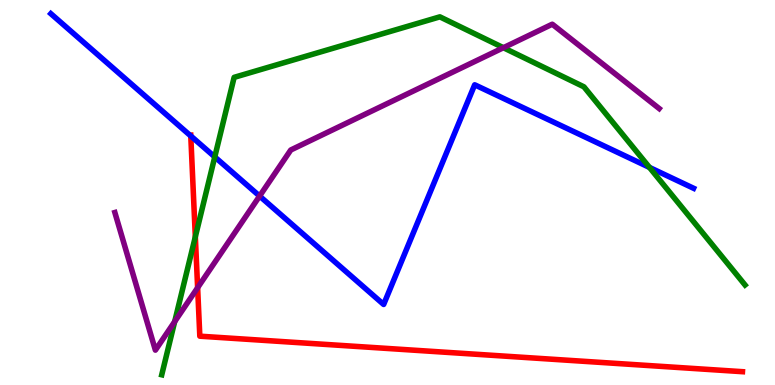[{'lines': ['blue', 'red'], 'intersections': [{'x': 2.46, 'y': 6.47}]}, {'lines': ['green', 'red'], 'intersections': [{'x': 2.52, 'y': 3.85}]}, {'lines': ['purple', 'red'], 'intersections': [{'x': 2.55, 'y': 2.53}]}, {'lines': ['blue', 'green'], 'intersections': [{'x': 2.77, 'y': 5.92}, {'x': 8.38, 'y': 5.65}]}, {'lines': ['blue', 'purple'], 'intersections': [{'x': 3.35, 'y': 4.91}]}, {'lines': ['green', 'purple'], 'intersections': [{'x': 2.25, 'y': 1.65}, {'x': 6.5, 'y': 8.76}]}]